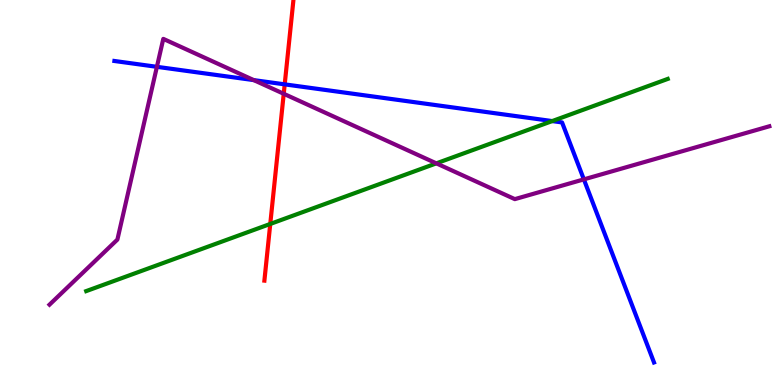[{'lines': ['blue', 'red'], 'intersections': [{'x': 3.67, 'y': 7.81}]}, {'lines': ['green', 'red'], 'intersections': [{'x': 3.49, 'y': 4.18}]}, {'lines': ['purple', 'red'], 'intersections': [{'x': 3.66, 'y': 7.56}]}, {'lines': ['blue', 'green'], 'intersections': [{'x': 7.13, 'y': 6.86}]}, {'lines': ['blue', 'purple'], 'intersections': [{'x': 2.02, 'y': 8.26}, {'x': 3.27, 'y': 7.92}, {'x': 7.53, 'y': 5.34}]}, {'lines': ['green', 'purple'], 'intersections': [{'x': 5.63, 'y': 5.76}]}]